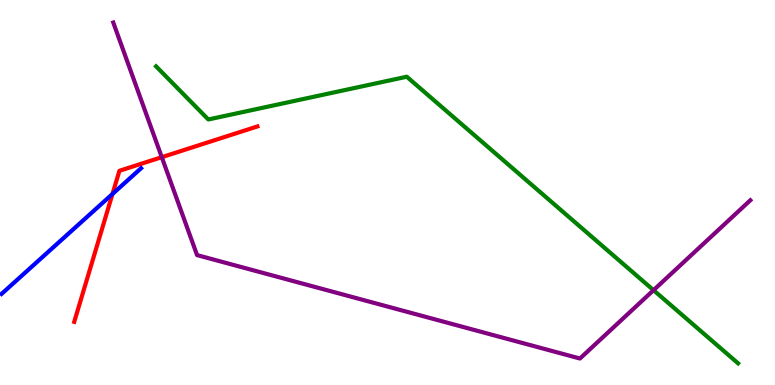[{'lines': ['blue', 'red'], 'intersections': [{'x': 1.45, 'y': 4.96}]}, {'lines': ['green', 'red'], 'intersections': []}, {'lines': ['purple', 'red'], 'intersections': [{'x': 2.09, 'y': 5.92}]}, {'lines': ['blue', 'green'], 'intersections': []}, {'lines': ['blue', 'purple'], 'intersections': []}, {'lines': ['green', 'purple'], 'intersections': [{'x': 8.43, 'y': 2.46}]}]